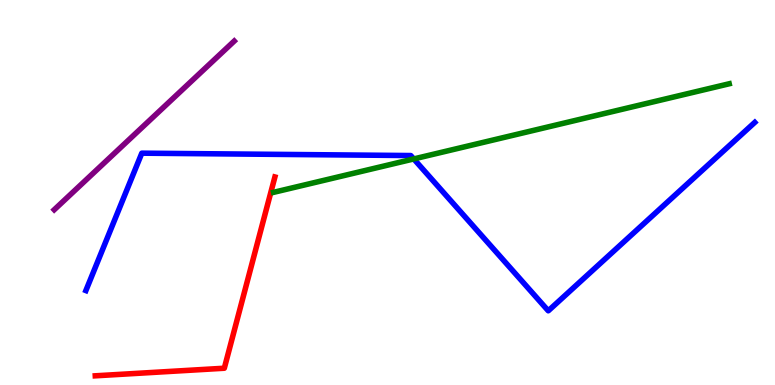[{'lines': ['blue', 'red'], 'intersections': []}, {'lines': ['green', 'red'], 'intersections': []}, {'lines': ['purple', 'red'], 'intersections': []}, {'lines': ['blue', 'green'], 'intersections': [{'x': 5.34, 'y': 5.87}]}, {'lines': ['blue', 'purple'], 'intersections': []}, {'lines': ['green', 'purple'], 'intersections': []}]